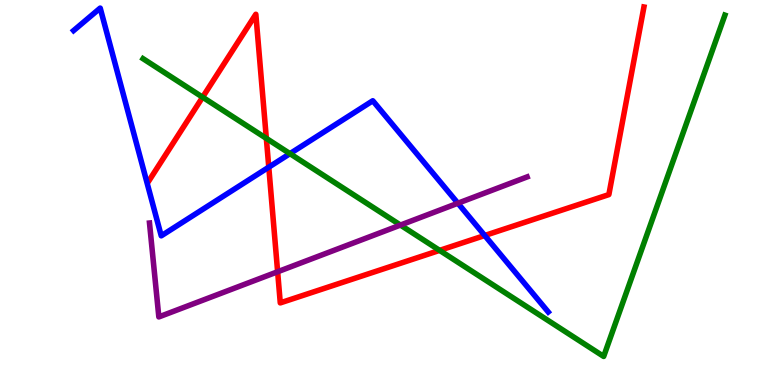[{'lines': ['blue', 'red'], 'intersections': [{'x': 3.47, 'y': 5.66}, {'x': 6.25, 'y': 3.88}]}, {'lines': ['green', 'red'], 'intersections': [{'x': 2.61, 'y': 7.48}, {'x': 3.44, 'y': 6.41}, {'x': 5.67, 'y': 3.5}]}, {'lines': ['purple', 'red'], 'intersections': [{'x': 3.58, 'y': 2.94}]}, {'lines': ['blue', 'green'], 'intersections': [{'x': 3.74, 'y': 6.01}]}, {'lines': ['blue', 'purple'], 'intersections': [{'x': 5.91, 'y': 4.72}]}, {'lines': ['green', 'purple'], 'intersections': [{'x': 5.17, 'y': 4.15}]}]